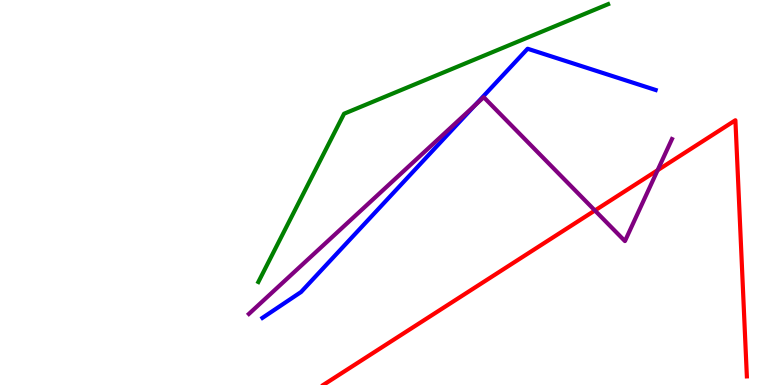[{'lines': ['blue', 'red'], 'intersections': []}, {'lines': ['green', 'red'], 'intersections': []}, {'lines': ['purple', 'red'], 'intersections': [{'x': 7.68, 'y': 4.53}, {'x': 8.49, 'y': 5.58}]}, {'lines': ['blue', 'green'], 'intersections': []}, {'lines': ['blue', 'purple'], 'intersections': [{'x': 6.13, 'y': 7.26}]}, {'lines': ['green', 'purple'], 'intersections': []}]